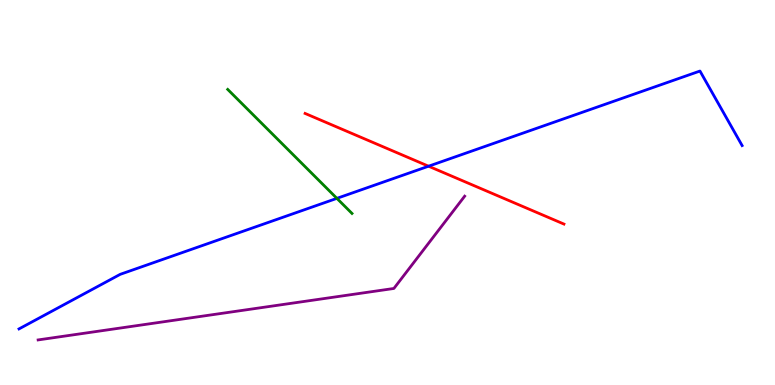[{'lines': ['blue', 'red'], 'intersections': [{'x': 5.53, 'y': 5.68}]}, {'lines': ['green', 'red'], 'intersections': []}, {'lines': ['purple', 'red'], 'intersections': []}, {'lines': ['blue', 'green'], 'intersections': [{'x': 4.35, 'y': 4.85}]}, {'lines': ['blue', 'purple'], 'intersections': []}, {'lines': ['green', 'purple'], 'intersections': []}]